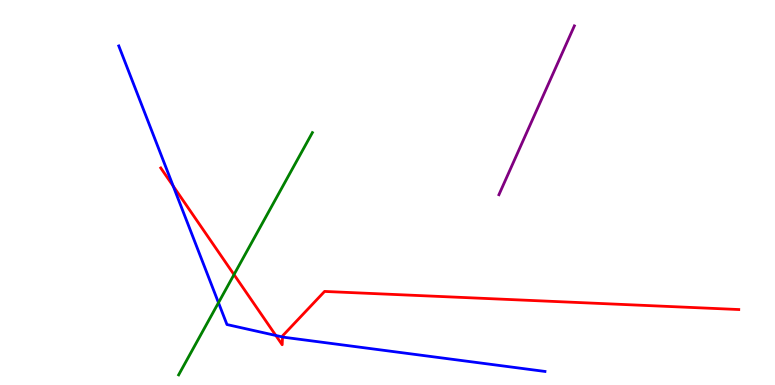[{'lines': ['blue', 'red'], 'intersections': [{'x': 2.23, 'y': 5.17}, {'x': 3.56, 'y': 1.29}, {'x': 3.65, 'y': 1.25}]}, {'lines': ['green', 'red'], 'intersections': [{'x': 3.02, 'y': 2.87}]}, {'lines': ['purple', 'red'], 'intersections': []}, {'lines': ['blue', 'green'], 'intersections': [{'x': 2.82, 'y': 2.14}]}, {'lines': ['blue', 'purple'], 'intersections': []}, {'lines': ['green', 'purple'], 'intersections': []}]